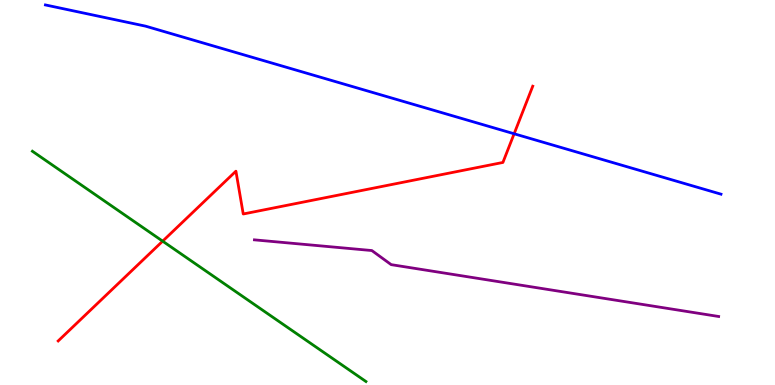[{'lines': ['blue', 'red'], 'intersections': [{'x': 6.63, 'y': 6.53}]}, {'lines': ['green', 'red'], 'intersections': [{'x': 2.1, 'y': 3.74}]}, {'lines': ['purple', 'red'], 'intersections': []}, {'lines': ['blue', 'green'], 'intersections': []}, {'lines': ['blue', 'purple'], 'intersections': []}, {'lines': ['green', 'purple'], 'intersections': []}]